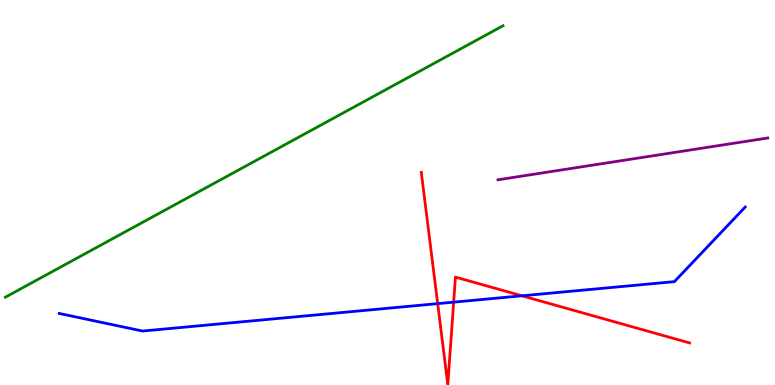[{'lines': ['blue', 'red'], 'intersections': [{'x': 5.65, 'y': 2.11}, {'x': 5.85, 'y': 2.15}, {'x': 6.73, 'y': 2.32}]}, {'lines': ['green', 'red'], 'intersections': []}, {'lines': ['purple', 'red'], 'intersections': []}, {'lines': ['blue', 'green'], 'intersections': []}, {'lines': ['blue', 'purple'], 'intersections': []}, {'lines': ['green', 'purple'], 'intersections': []}]